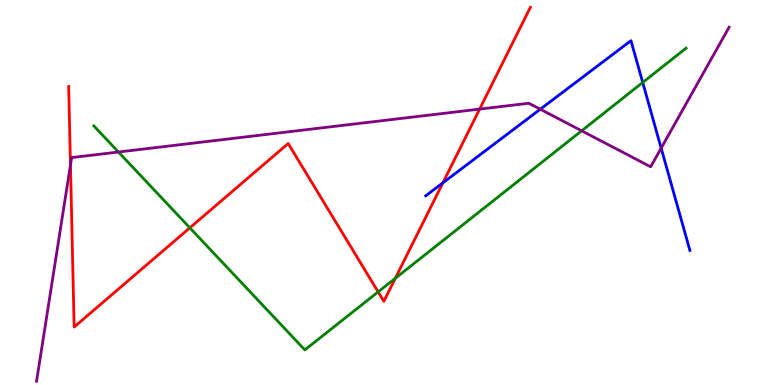[{'lines': ['blue', 'red'], 'intersections': [{'x': 5.71, 'y': 5.25}]}, {'lines': ['green', 'red'], 'intersections': [{'x': 2.45, 'y': 4.08}, {'x': 4.88, 'y': 2.42}, {'x': 5.1, 'y': 2.77}]}, {'lines': ['purple', 'red'], 'intersections': [{'x': 0.909, 'y': 5.71}, {'x': 6.19, 'y': 7.17}]}, {'lines': ['blue', 'green'], 'intersections': [{'x': 8.29, 'y': 7.86}]}, {'lines': ['blue', 'purple'], 'intersections': [{'x': 6.97, 'y': 7.16}, {'x': 8.53, 'y': 6.15}]}, {'lines': ['green', 'purple'], 'intersections': [{'x': 1.53, 'y': 6.05}, {'x': 7.51, 'y': 6.6}]}]